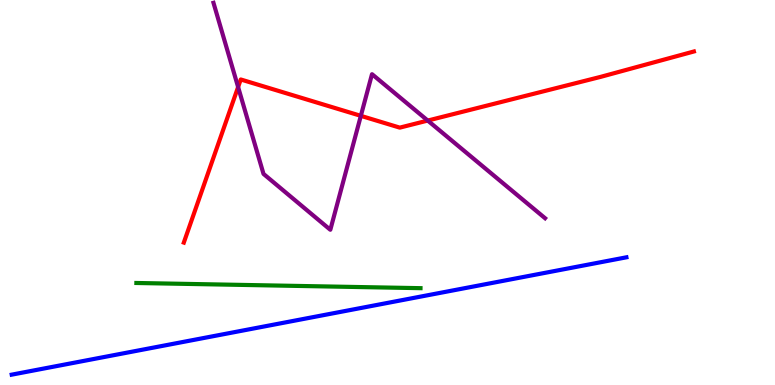[{'lines': ['blue', 'red'], 'intersections': []}, {'lines': ['green', 'red'], 'intersections': []}, {'lines': ['purple', 'red'], 'intersections': [{'x': 3.07, 'y': 7.74}, {'x': 4.66, 'y': 6.99}, {'x': 5.52, 'y': 6.87}]}, {'lines': ['blue', 'green'], 'intersections': []}, {'lines': ['blue', 'purple'], 'intersections': []}, {'lines': ['green', 'purple'], 'intersections': []}]